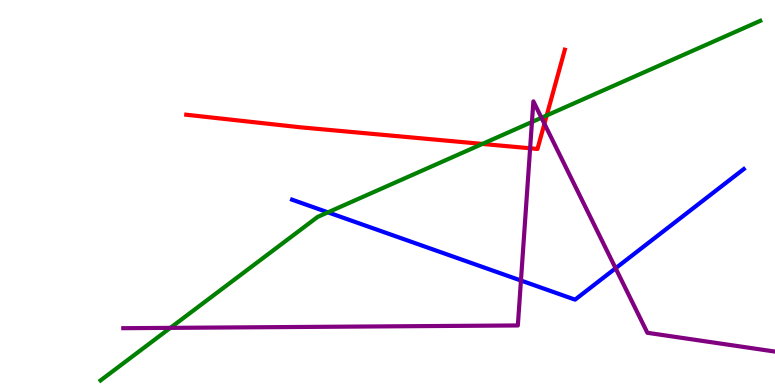[{'lines': ['blue', 'red'], 'intersections': []}, {'lines': ['green', 'red'], 'intersections': [{'x': 6.22, 'y': 6.26}, {'x': 7.05, 'y': 7.0}]}, {'lines': ['purple', 'red'], 'intersections': [{'x': 6.84, 'y': 6.15}, {'x': 7.02, 'y': 6.79}]}, {'lines': ['blue', 'green'], 'intersections': [{'x': 4.23, 'y': 4.48}]}, {'lines': ['blue', 'purple'], 'intersections': [{'x': 6.72, 'y': 2.71}, {'x': 7.94, 'y': 3.03}]}, {'lines': ['green', 'purple'], 'intersections': [{'x': 2.2, 'y': 1.48}, {'x': 6.86, 'y': 6.83}, {'x': 6.99, 'y': 6.94}]}]